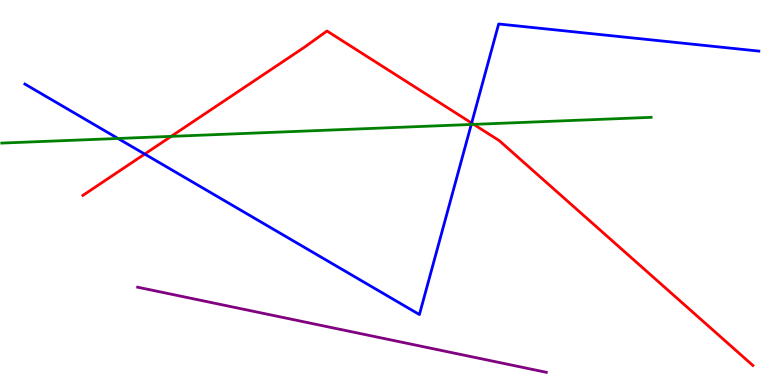[{'lines': ['blue', 'red'], 'intersections': [{'x': 1.87, 'y': 6.0}, {'x': 6.09, 'y': 6.8}]}, {'lines': ['green', 'red'], 'intersections': [{'x': 2.21, 'y': 6.46}, {'x': 6.11, 'y': 6.77}]}, {'lines': ['purple', 'red'], 'intersections': []}, {'lines': ['blue', 'green'], 'intersections': [{'x': 1.52, 'y': 6.4}, {'x': 6.08, 'y': 6.77}]}, {'lines': ['blue', 'purple'], 'intersections': []}, {'lines': ['green', 'purple'], 'intersections': []}]